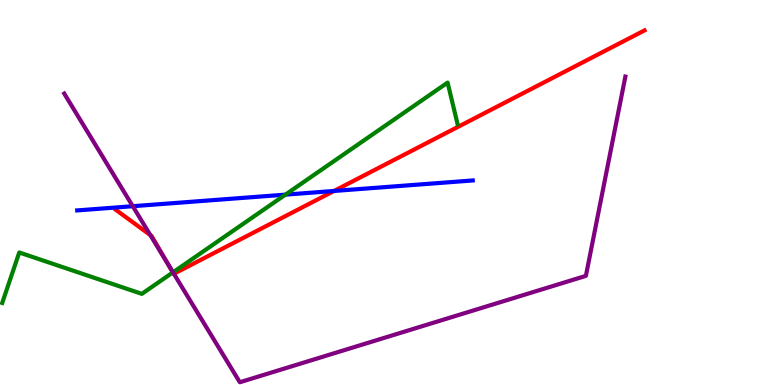[{'lines': ['blue', 'red'], 'intersections': [{'x': 4.31, 'y': 5.04}]}, {'lines': ['green', 'red'], 'intersections': [{'x': 2.23, 'y': 2.92}]}, {'lines': ['purple', 'red'], 'intersections': [{'x': 1.94, 'y': 3.89}, {'x': 2.18, 'y': 3.11}, {'x': 2.24, 'y': 2.89}]}, {'lines': ['blue', 'green'], 'intersections': [{'x': 3.68, 'y': 4.94}]}, {'lines': ['blue', 'purple'], 'intersections': [{'x': 1.71, 'y': 4.64}]}, {'lines': ['green', 'purple'], 'intersections': [{'x': 2.23, 'y': 2.93}]}]